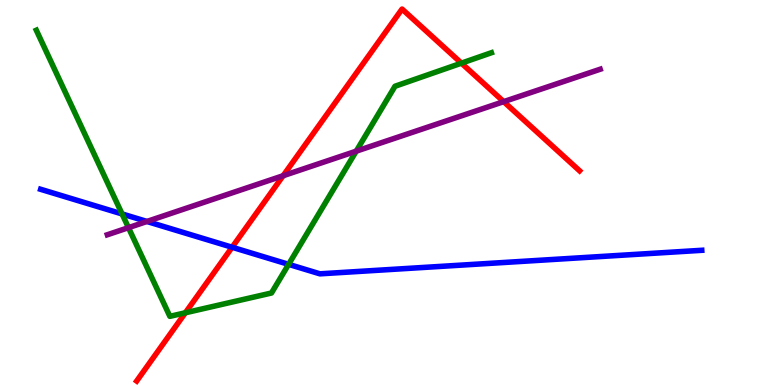[{'lines': ['blue', 'red'], 'intersections': [{'x': 3.0, 'y': 3.58}]}, {'lines': ['green', 'red'], 'intersections': [{'x': 2.39, 'y': 1.88}, {'x': 5.95, 'y': 8.36}]}, {'lines': ['purple', 'red'], 'intersections': [{'x': 3.65, 'y': 5.44}, {'x': 6.5, 'y': 7.36}]}, {'lines': ['blue', 'green'], 'intersections': [{'x': 1.58, 'y': 4.44}, {'x': 3.72, 'y': 3.13}]}, {'lines': ['blue', 'purple'], 'intersections': [{'x': 1.9, 'y': 4.25}]}, {'lines': ['green', 'purple'], 'intersections': [{'x': 1.66, 'y': 4.09}, {'x': 4.6, 'y': 6.07}]}]